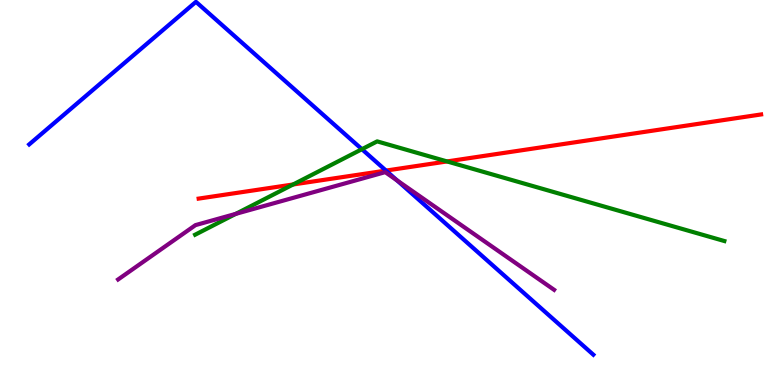[{'lines': ['blue', 'red'], 'intersections': [{'x': 4.98, 'y': 5.57}]}, {'lines': ['green', 'red'], 'intersections': [{'x': 3.78, 'y': 5.21}, {'x': 5.77, 'y': 5.81}]}, {'lines': ['purple', 'red'], 'intersections': []}, {'lines': ['blue', 'green'], 'intersections': [{'x': 4.67, 'y': 6.12}]}, {'lines': ['blue', 'purple'], 'intersections': [{'x': 5.12, 'y': 5.32}]}, {'lines': ['green', 'purple'], 'intersections': [{'x': 3.04, 'y': 4.45}]}]